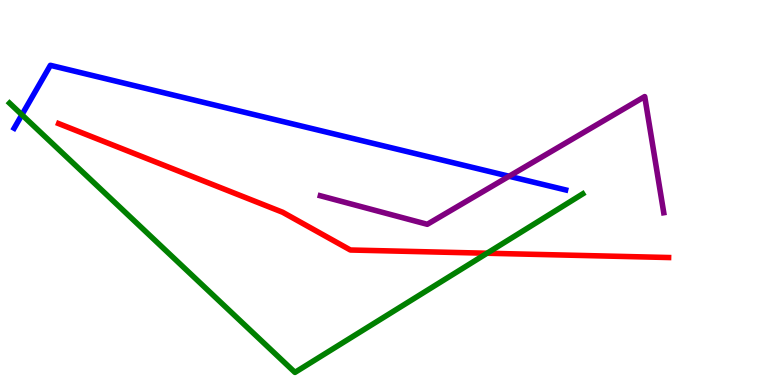[{'lines': ['blue', 'red'], 'intersections': []}, {'lines': ['green', 'red'], 'intersections': [{'x': 6.28, 'y': 3.42}]}, {'lines': ['purple', 'red'], 'intersections': []}, {'lines': ['blue', 'green'], 'intersections': [{'x': 0.283, 'y': 7.02}]}, {'lines': ['blue', 'purple'], 'intersections': [{'x': 6.57, 'y': 5.42}]}, {'lines': ['green', 'purple'], 'intersections': []}]